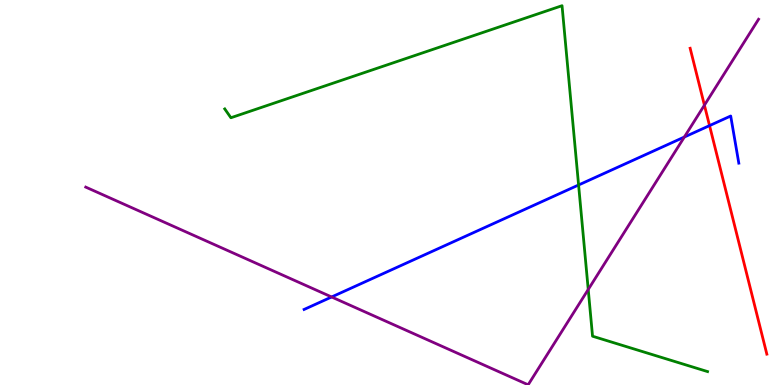[{'lines': ['blue', 'red'], 'intersections': [{'x': 9.16, 'y': 6.74}]}, {'lines': ['green', 'red'], 'intersections': []}, {'lines': ['purple', 'red'], 'intersections': [{'x': 9.09, 'y': 7.27}]}, {'lines': ['blue', 'green'], 'intersections': [{'x': 7.47, 'y': 5.2}]}, {'lines': ['blue', 'purple'], 'intersections': [{'x': 4.28, 'y': 2.29}, {'x': 8.83, 'y': 6.44}]}, {'lines': ['green', 'purple'], 'intersections': [{'x': 7.59, 'y': 2.48}]}]